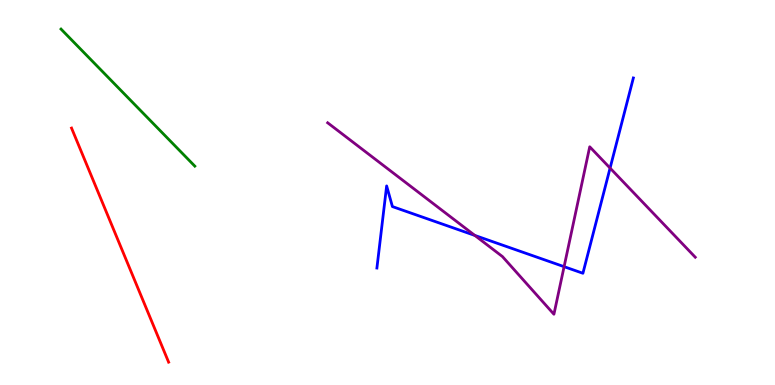[{'lines': ['blue', 'red'], 'intersections': []}, {'lines': ['green', 'red'], 'intersections': []}, {'lines': ['purple', 'red'], 'intersections': []}, {'lines': ['blue', 'green'], 'intersections': []}, {'lines': ['blue', 'purple'], 'intersections': [{'x': 6.13, 'y': 3.89}, {'x': 7.28, 'y': 3.07}, {'x': 7.87, 'y': 5.63}]}, {'lines': ['green', 'purple'], 'intersections': []}]